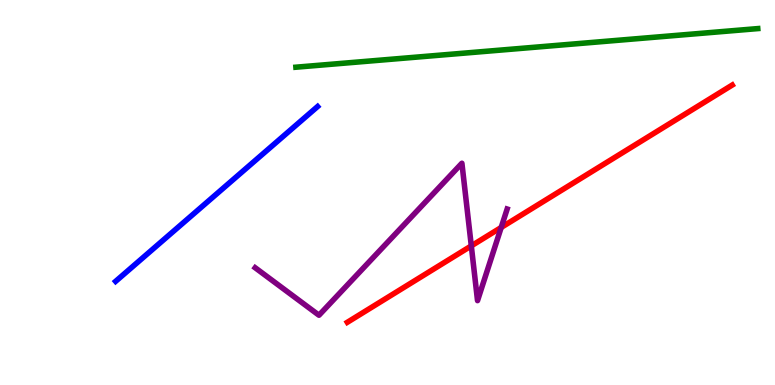[{'lines': ['blue', 'red'], 'intersections': []}, {'lines': ['green', 'red'], 'intersections': []}, {'lines': ['purple', 'red'], 'intersections': [{'x': 6.08, 'y': 3.61}, {'x': 6.47, 'y': 4.09}]}, {'lines': ['blue', 'green'], 'intersections': []}, {'lines': ['blue', 'purple'], 'intersections': []}, {'lines': ['green', 'purple'], 'intersections': []}]